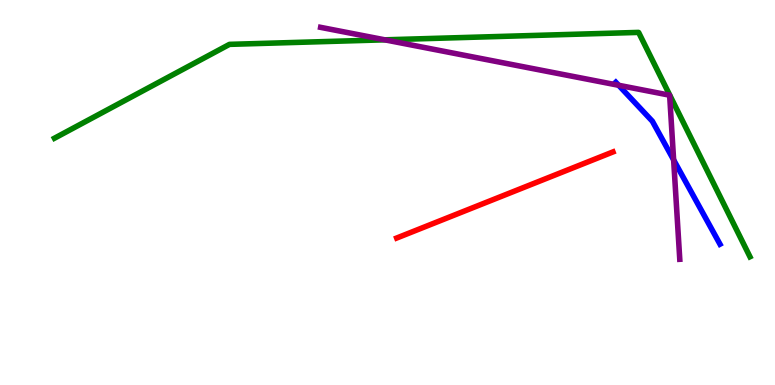[{'lines': ['blue', 'red'], 'intersections': []}, {'lines': ['green', 'red'], 'intersections': []}, {'lines': ['purple', 'red'], 'intersections': []}, {'lines': ['blue', 'green'], 'intersections': []}, {'lines': ['blue', 'purple'], 'intersections': [{'x': 7.98, 'y': 7.78}, {'x': 8.69, 'y': 5.85}]}, {'lines': ['green', 'purple'], 'intersections': [{'x': 4.96, 'y': 8.97}]}]